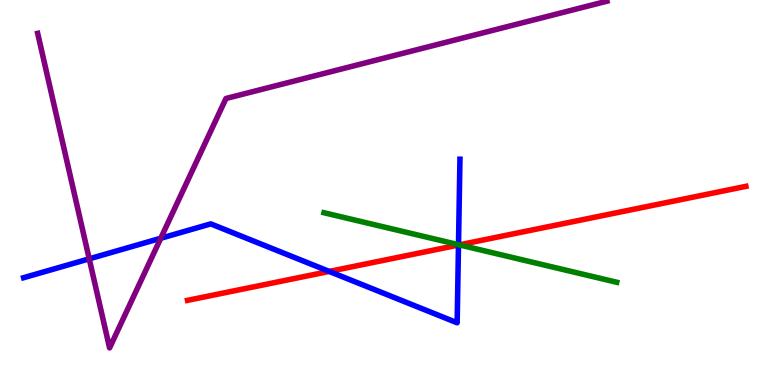[{'lines': ['blue', 'red'], 'intersections': [{'x': 4.25, 'y': 2.95}, {'x': 5.92, 'y': 3.64}]}, {'lines': ['green', 'red'], 'intersections': [{'x': 5.93, 'y': 3.64}]}, {'lines': ['purple', 'red'], 'intersections': []}, {'lines': ['blue', 'green'], 'intersections': [{'x': 5.92, 'y': 3.64}]}, {'lines': ['blue', 'purple'], 'intersections': [{'x': 1.15, 'y': 3.28}, {'x': 2.07, 'y': 3.81}]}, {'lines': ['green', 'purple'], 'intersections': []}]